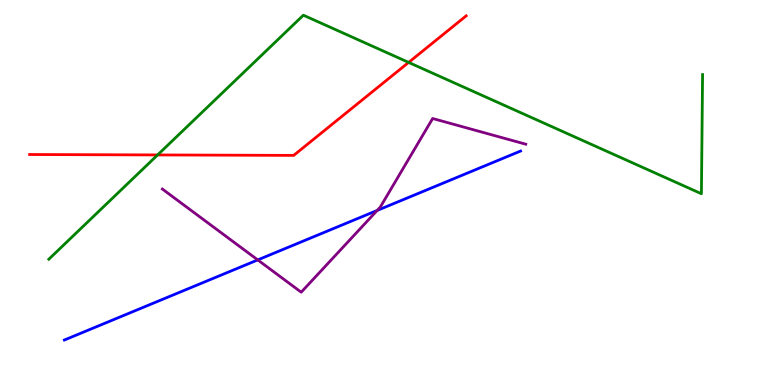[{'lines': ['blue', 'red'], 'intersections': []}, {'lines': ['green', 'red'], 'intersections': [{'x': 2.03, 'y': 5.98}, {'x': 5.27, 'y': 8.38}]}, {'lines': ['purple', 'red'], 'intersections': []}, {'lines': ['blue', 'green'], 'intersections': []}, {'lines': ['blue', 'purple'], 'intersections': [{'x': 3.33, 'y': 3.25}, {'x': 4.87, 'y': 4.53}]}, {'lines': ['green', 'purple'], 'intersections': []}]